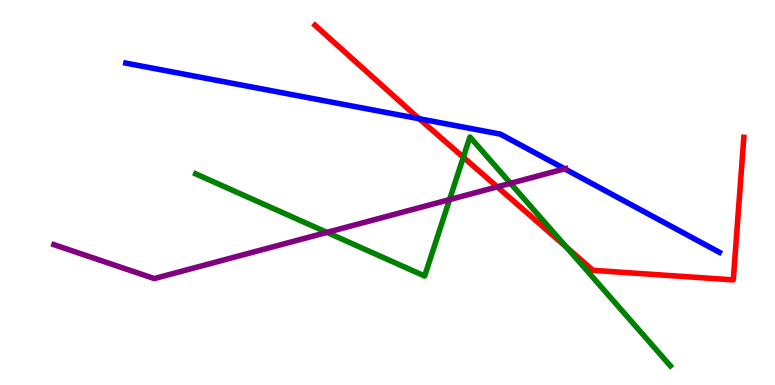[{'lines': ['blue', 'red'], 'intersections': [{'x': 5.41, 'y': 6.92}]}, {'lines': ['green', 'red'], 'intersections': [{'x': 5.98, 'y': 5.92}, {'x': 7.31, 'y': 3.58}]}, {'lines': ['purple', 'red'], 'intersections': [{'x': 6.42, 'y': 5.15}]}, {'lines': ['blue', 'green'], 'intersections': []}, {'lines': ['blue', 'purple'], 'intersections': [{'x': 7.29, 'y': 5.61}]}, {'lines': ['green', 'purple'], 'intersections': [{'x': 4.22, 'y': 3.96}, {'x': 5.8, 'y': 4.82}, {'x': 6.59, 'y': 5.24}]}]